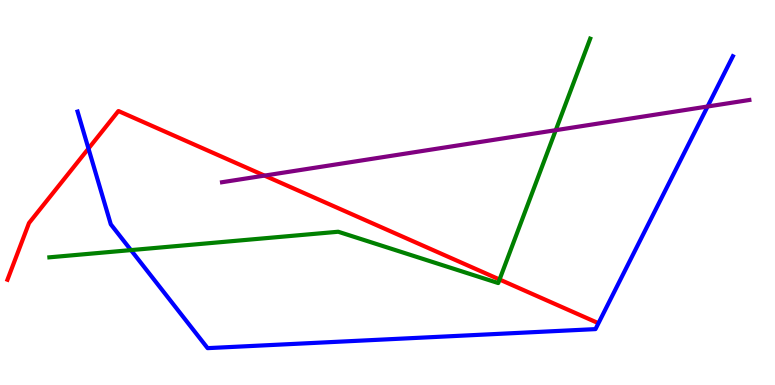[{'lines': ['blue', 'red'], 'intersections': [{'x': 1.14, 'y': 6.14}]}, {'lines': ['green', 'red'], 'intersections': [{'x': 6.45, 'y': 2.74}]}, {'lines': ['purple', 'red'], 'intersections': [{'x': 3.41, 'y': 5.44}]}, {'lines': ['blue', 'green'], 'intersections': [{'x': 1.69, 'y': 3.5}]}, {'lines': ['blue', 'purple'], 'intersections': [{'x': 9.13, 'y': 7.23}]}, {'lines': ['green', 'purple'], 'intersections': [{'x': 7.17, 'y': 6.62}]}]